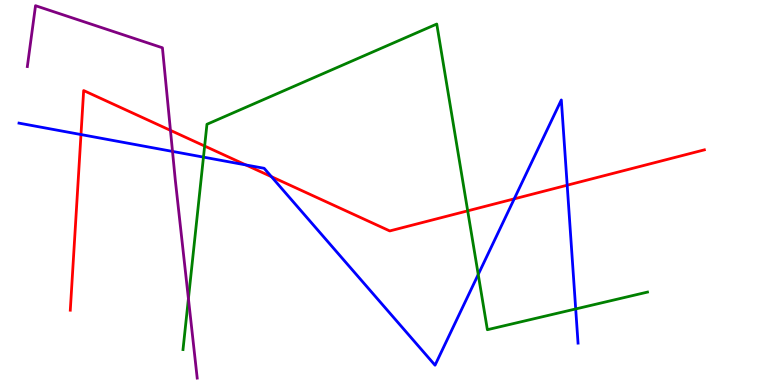[{'lines': ['blue', 'red'], 'intersections': [{'x': 1.04, 'y': 6.51}, {'x': 3.17, 'y': 5.72}, {'x': 3.5, 'y': 5.41}, {'x': 6.64, 'y': 4.84}, {'x': 7.32, 'y': 5.19}]}, {'lines': ['green', 'red'], 'intersections': [{'x': 2.64, 'y': 6.21}, {'x': 6.03, 'y': 4.52}]}, {'lines': ['purple', 'red'], 'intersections': [{'x': 2.2, 'y': 6.61}]}, {'lines': ['blue', 'green'], 'intersections': [{'x': 2.63, 'y': 5.92}, {'x': 6.17, 'y': 2.87}, {'x': 7.43, 'y': 1.98}]}, {'lines': ['blue', 'purple'], 'intersections': [{'x': 2.23, 'y': 6.07}]}, {'lines': ['green', 'purple'], 'intersections': [{'x': 2.43, 'y': 2.24}]}]